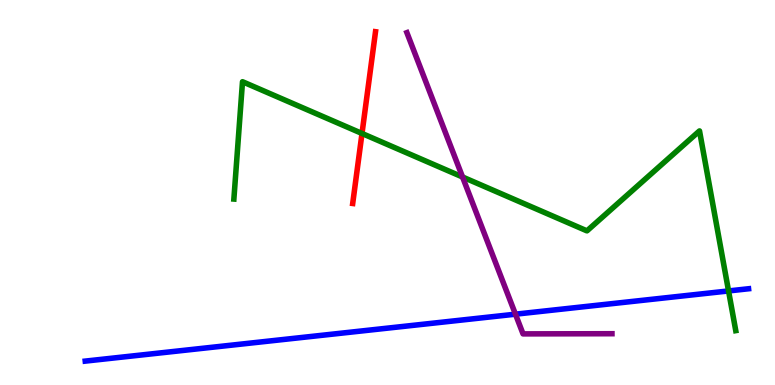[{'lines': ['blue', 'red'], 'intersections': []}, {'lines': ['green', 'red'], 'intersections': [{'x': 4.67, 'y': 6.53}]}, {'lines': ['purple', 'red'], 'intersections': []}, {'lines': ['blue', 'green'], 'intersections': [{'x': 9.4, 'y': 2.44}]}, {'lines': ['blue', 'purple'], 'intersections': [{'x': 6.65, 'y': 1.84}]}, {'lines': ['green', 'purple'], 'intersections': [{'x': 5.97, 'y': 5.4}]}]